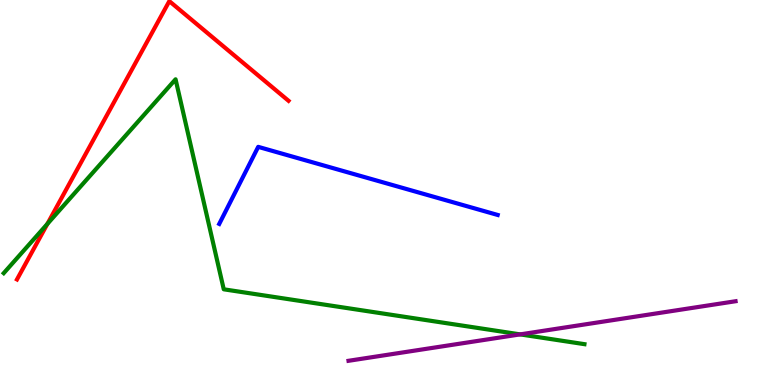[{'lines': ['blue', 'red'], 'intersections': []}, {'lines': ['green', 'red'], 'intersections': [{'x': 0.611, 'y': 4.18}]}, {'lines': ['purple', 'red'], 'intersections': []}, {'lines': ['blue', 'green'], 'intersections': []}, {'lines': ['blue', 'purple'], 'intersections': []}, {'lines': ['green', 'purple'], 'intersections': [{'x': 6.71, 'y': 1.31}]}]